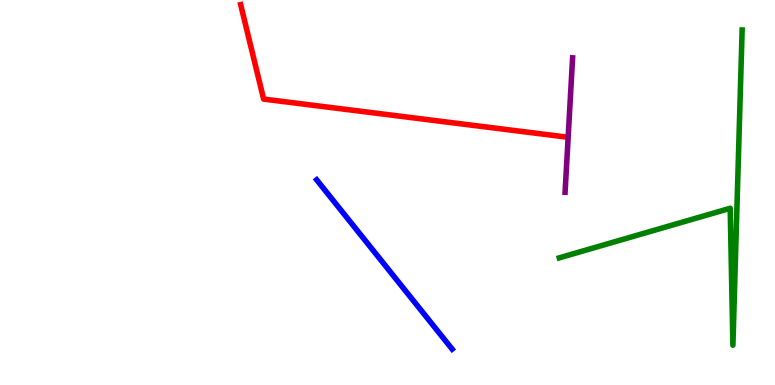[{'lines': ['blue', 'red'], 'intersections': []}, {'lines': ['green', 'red'], 'intersections': []}, {'lines': ['purple', 'red'], 'intersections': []}, {'lines': ['blue', 'green'], 'intersections': []}, {'lines': ['blue', 'purple'], 'intersections': []}, {'lines': ['green', 'purple'], 'intersections': []}]